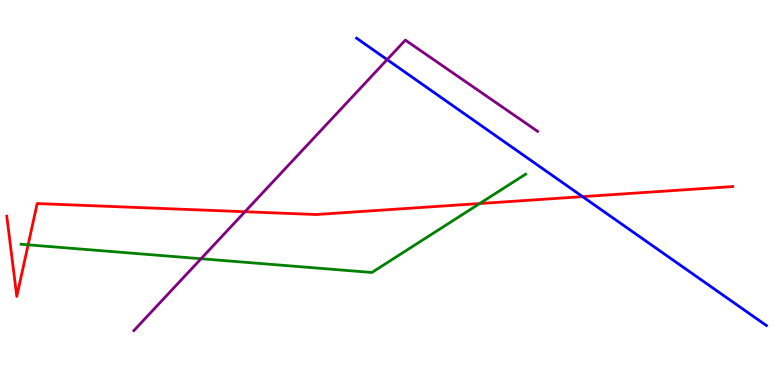[{'lines': ['blue', 'red'], 'intersections': [{'x': 7.52, 'y': 4.89}]}, {'lines': ['green', 'red'], 'intersections': [{'x': 0.363, 'y': 3.64}, {'x': 6.19, 'y': 4.71}]}, {'lines': ['purple', 'red'], 'intersections': [{'x': 3.16, 'y': 4.5}]}, {'lines': ['blue', 'green'], 'intersections': []}, {'lines': ['blue', 'purple'], 'intersections': [{'x': 5.0, 'y': 8.45}]}, {'lines': ['green', 'purple'], 'intersections': [{'x': 2.59, 'y': 3.28}]}]